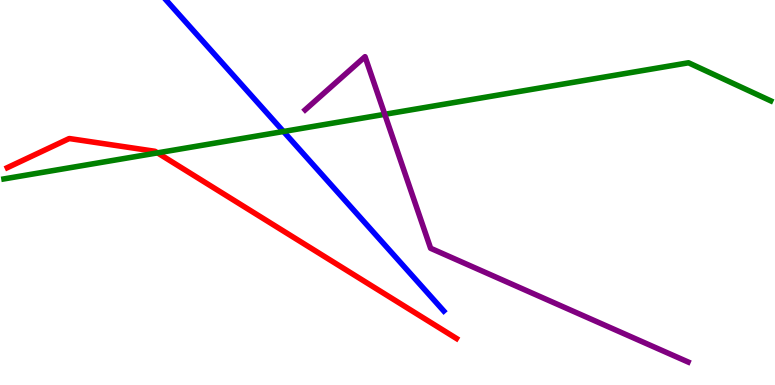[{'lines': ['blue', 'red'], 'intersections': []}, {'lines': ['green', 'red'], 'intersections': [{'x': 2.03, 'y': 6.03}]}, {'lines': ['purple', 'red'], 'intersections': []}, {'lines': ['blue', 'green'], 'intersections': [{'x': 3.66, 'y': 6.58}]}, {'lines': ['blue', 'purple'], 'intersections': []}, {'lines': ['green', 'purple'], 'intersections': [{'x': 4.96, 'y': 7.03}]}]